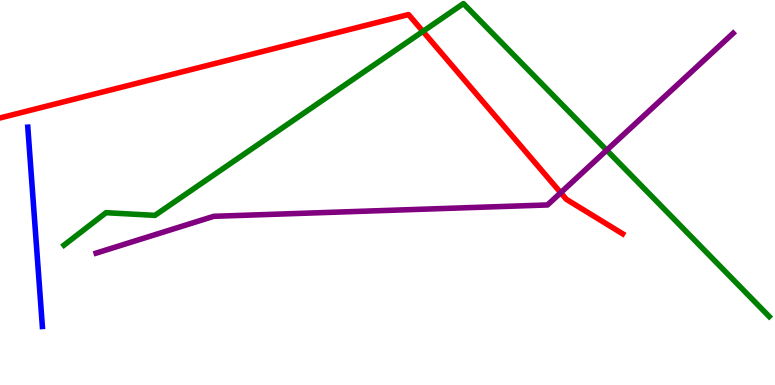[{'lines': ['blue', 'red'], 'intersections': []}, {'lines': ['green', 'red'], 'intersections': [{'x': 5.46, 'y': 9.18}]}, {'lines': ['purple', 'red'], 'intersections': [{'x': 7.24, 'y': 4.99}]}, {'lines': ['blue', 'green'], 'intersections': []}, {'lines': ['blue', 'purple'], 'intersections': []}, {'lines': ['green', 'purple'], 'intersections': [{'x': 7.83, 'y': 6.1}]}]